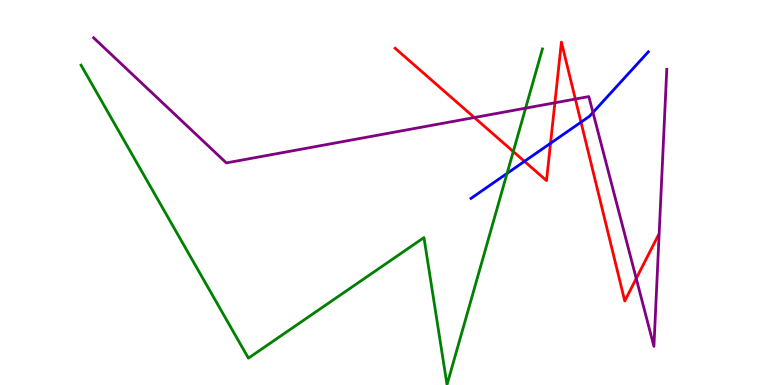[{'lines': ['blue', 'red'], 'intersections': [{'x': 6.77, 'y': 5.81}, {'x': 7.1, 'y': 6.28}, {'x': 7.5, 'y': 6.83}]}, {'lines': ['green', 'red'], 'intersections': [{'x': 6.62, 'y': 6.06}]}, {'lines': ['purple', 'red'], 'intersections': [{'x': 6.12, 'y': 6.95}, {'x': 7.16, 'y': 7.33}, {'x': 7.42, 'y': 7.43}, {'x': 8.21, 'y': 2.77}]}, {'lines': ['blue', 'green'], 'intersections': [{'x': 6.54, 'y': 5.5}]}, {'lines': ['blue', 'purple'], 'intersections': [{'x': 7.65, 'y': 7.08}]}, {'lines': ['green', 'purple'], 'intersections': [{'x': 6.78, 'y': 7.19}]}]